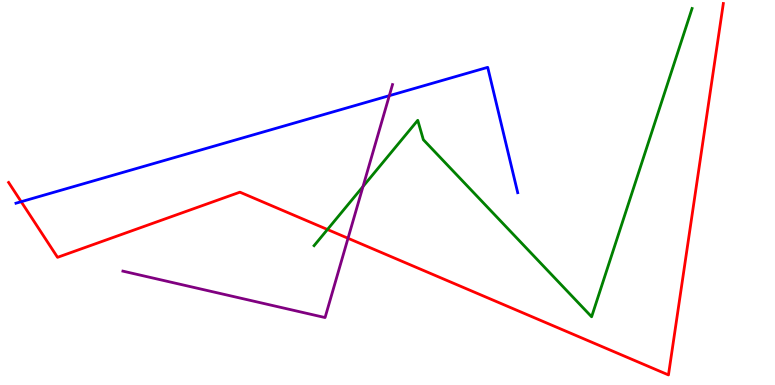[{'lines': ['blue', 'red'], 'intersections': [{'x': 0.273, 'y': 4.76}]}, {'lines': ['green', 'red'], 'intersections': [{'x': 4.23, 'y': 4.04}]}, {'lines': ['purple', 'red'], 'intersections': [{'x': 4.49, 'y': 3.81}]}, {'lines': ['blue', 'green'], 'intersections': []}, {'lines': ['blue', 'purple'], 'intersections': [{'x': 5.02, 'y': 7.51}]}, {'lines': ['green', 'purple'], 'intersections': [{'x': 4.68, 'y': 5.16}]}]